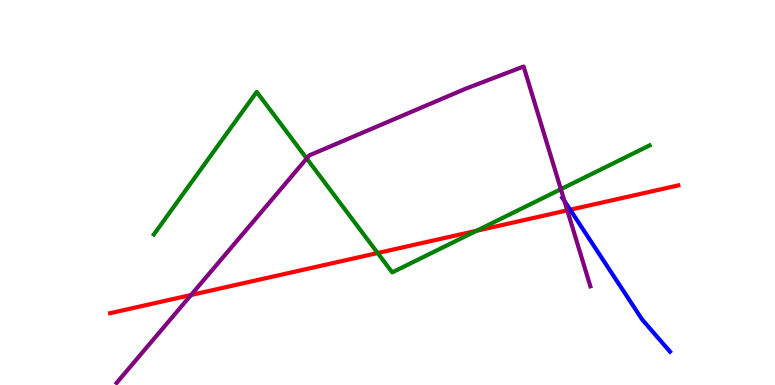[{'lines': ['blue', 'red'], 'intersections': [{'x': 7.36, 'y': 4.55}]}, {'lines': ['green', 'red'], 'intersections': [{'x': 4.87, 'y': 3.43}, {'x': 6.15, 'y': 4.01}]}, {'lines': ['purple', 'red'], 'intersections': [{'x': 2.47, 'y': 2.34}, {'x': 7.32, 'y': 4.54}]}, {'lines': ['blue', 'green'], 'intersections': []}, {'lines': ['blue', 'purple'], 'intersections': [{'x': 7.28, 'y': 4.78}]}, {'lines': ['green', 'purple'], 'intersections': [{'x': 3.96, 'y': 5.88}, {'x': 7.24, 'y': 5.09}]}]